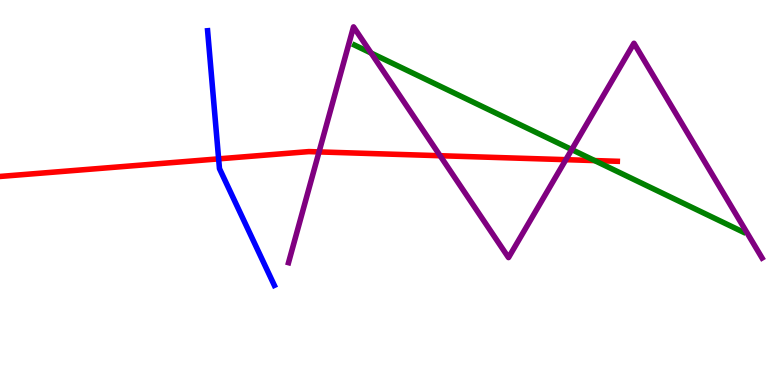[{'lines': ['blue', 'red'], 'intersections': [{'x': 2.82, 'y': 5.87}]}, {'lines': ['green', 'red'], 'intersections': [{'x': 7.67, 'y': 5.83}]}, {'lines': ['purple', 'red'], 'intersections': [{'x': 4.12, 'y': 6.05}, {'x': 5.68, 'y': 5.96}, {'x': 7.3, 'y': 5.85}]}, {'lines': ['blue', 'green'], 'intersections': []}, {'lines': ['blue', 'purple'], 'intersections': []}, {'lines': ['green', 'purple'], 'intersections': [{'x': 4.79, 'y': 8.62}, {'x': 7.38, 'y': 6.12}]}]